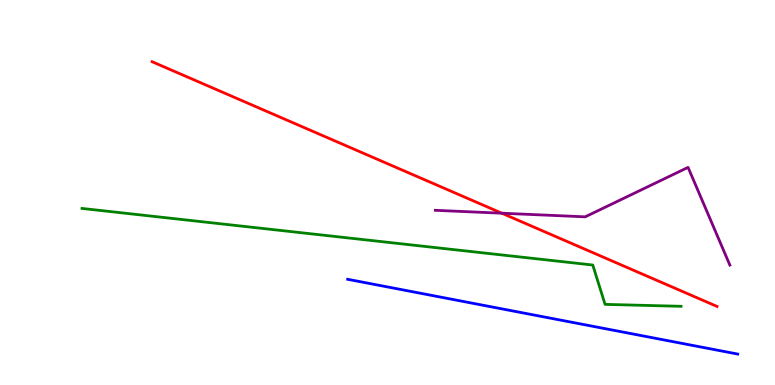[{'lines': ['blue', 'red'], 'intersections': []}, {'lines': ['green', 'red'], 'intersections': []}, {'lines': ['purple', 'red'], 'intersections': [{'x': 6.48, 'y': 4.46}]}, {'lines': ['blue', 'green'], 'intersections': []}, {'lines': ['blue', 'purple'], 'intersections': []}, {'lines': ['green', 'purple'], 'intersections': []}]